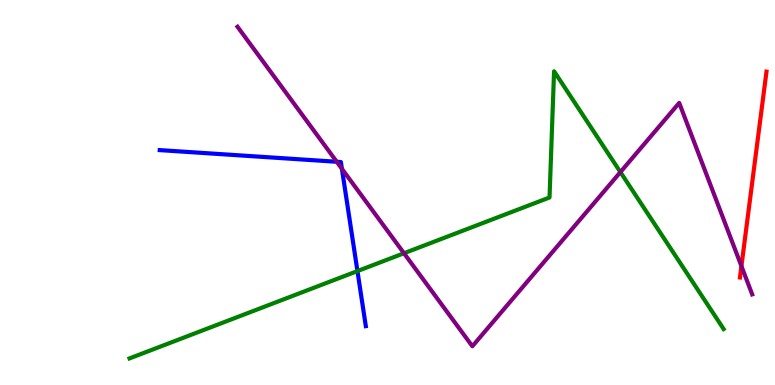[{'lines': ['blue', 'red'], 'intersections': []}, {'lines': ['green', 'red'], 'intersections': []}, {'lines': ['purple', 'red'], 'intersections': [{'x': 9.57, 'y': 3.09}]}, {'lines': ['blue', 'green'], 'intersections': [{'x': 4.61, 'y': 2.96}]}, {'lines': ['blue', 'purple'], 'intersections': [{'x': 4.35, 'y': 5.8}, {'x': 4.41, 'y': 5.62}]}, {'lines': ['green', 'purple'], 'intersections': [{'x': 5.21, 'y': 3.42}, {'x': 8.01, 'y': 5.53}]}]